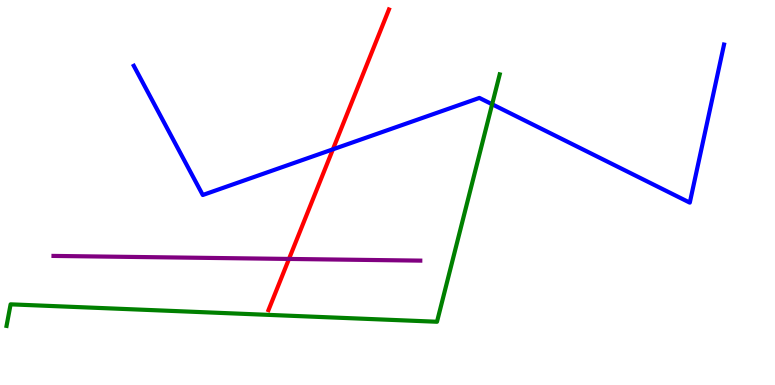[{'lines': ['blue', 'red'], 'intersections': [{'x': 4.3, 'y': 6.12}]}, {'lines': ['green', 'red'], 'intersections': []}, {'lines': ['purple', 'red'], 'intersections': [{'x': 3.73, 'y': 3.27}]}, {'lines': ['blue', 'green'], 'intersections': [{'x': 6.35, 'y': 7.29}]}, {'lines': ['blue', 'purple'], 'intersections': []}, {'lines': ['green', 'purple'], 'intersections': []}]